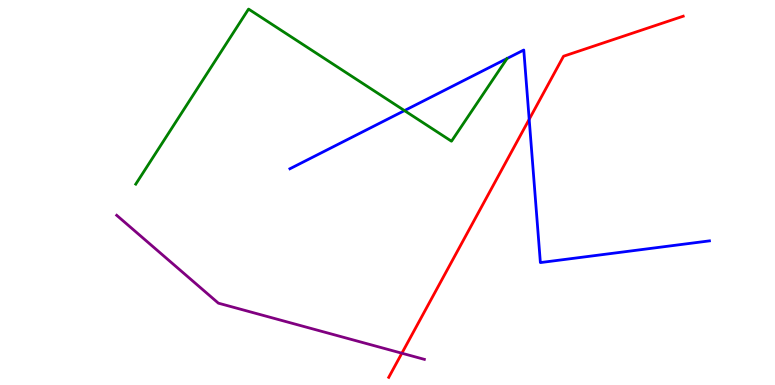[{'lines': ['blue', 'red'], 'intersections': [{'x': 6.83, 'y': 6.9}]}, {'lines': ['green', 'red'], 'intersections': []}, {'lines': ['purple', 'red'], 'intersections': [{'x': 5.19, 'y': 0.825}]}, {'lines': ['blue', 'green'], 'intersections': [{'x': 5.22, 'y': 7.13}]}, {'lines': ['blue', 'purple'], 'intersections': []}, {'lines': ['green', 'purple'], 'intersections': []}]